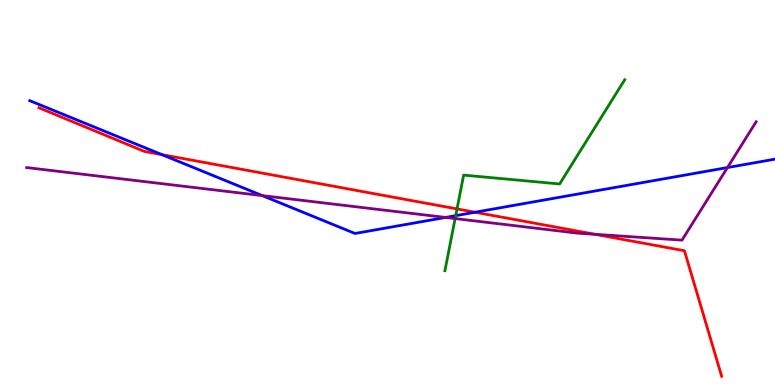[{'lines': ['blue', 'red'], 'intersections': [{'x': 2.09, 'y': 5.98}, {'x': 6.13, 'y': 4.49}]}, {'lines': ['green', 'red'], 'intersections': [{'x': 5.9, 'y': 4.57}]}, {'lines': ['purple', 'red'], 'intersections': [{'x': 7.68, 'y': 3.91}]}, {'lines': ['blue', 'green'], 'intersections': [{'x': 5.88, 'y': 4.4}]}, {'lines': ['blue', 'purple'], 'intersections': [{'x': 3.38, 'y': 4.92}, {'x': 5.75, 'y': 4.35}, {'x': 9.39, 'y': 5.65}]}, {'lines': ['green', 'purple'], 'intersections': [{'x': 5.87, 'y': 4.32}]}]